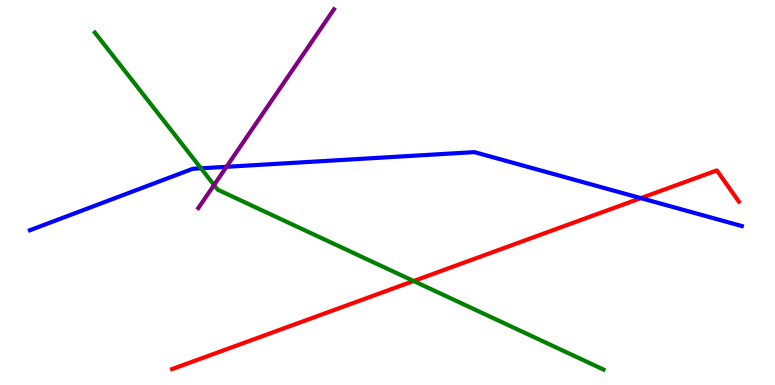[{'lines': ['blue', 'red'], 'intersections': [{'x': 8.27, 'y': 4.85}]}, {'lines': ['green', 'red'], 'intersections': [{'x': 5.34, 'y': 2.7}]}, {'lines': ['purple', 'red'], 'intersections': []}, {'lines': ['blue', 'green'], 'intersections': [{'x': 2.59, 'y': 5.63}]}, {'lines': ['blue', 'purple'], 'intersections': [{'x': 2.92, 'y': 5.67}]}, {'lines': ['green', 'purple'], 'intersections': [{'x': 2.76, 'y': 5.19}]}]